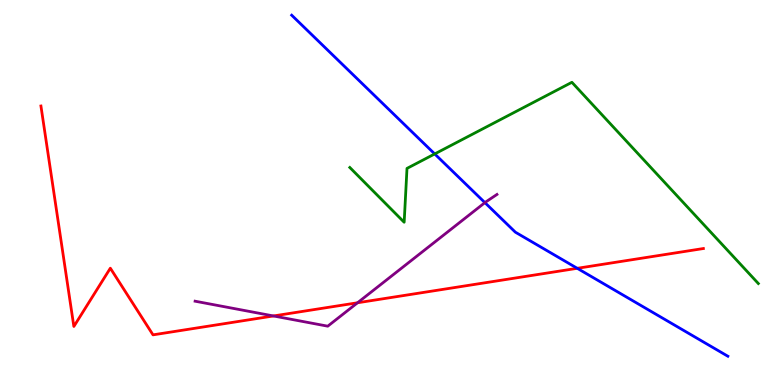[{'lines': ['blue', 'red'], 'intersections': [{'x': 7.45, 'y': 3.03}]}, {'lines': ['green', 'red'], 'intersections': []}, {'lines': ['purple', 'red'], 'intersections': [{'x': 3.53, 'y': 1.79}, {'x': 4.61, 'y': 2.14}]}, {'lines': ['blue', 'green'], 'intersections': [{'x': 5.61, 'y': 6.0}]}, {'lines': ['blue', 'purple'], 'intersections': [{'x': 6.26, 'y': 4.74}]}, {'lines': ['green', 'purple'], 'intersections': []}]